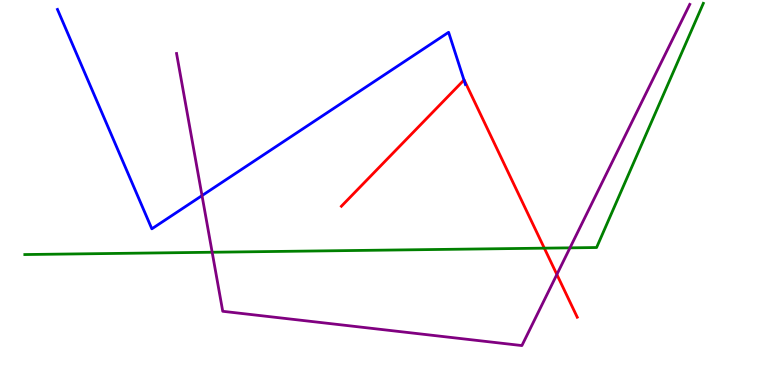[{'lines': ['blue', 'red'], 'intersections': [{'x': 5.99, 'y': 7.92}]}, {'lines': ['green', 'red'], 'intersections': [{'x': 7.02, 'y': 3.55}]}, {'lines': ['purple', 'red'], 'intersections': [{'x': 7.19, 'y': 2.87}]}, {'lines': ['blue', 'green'], 'intersections': []}, {'lines': ['blue', 'purple'], 'intersections': [{'x': 2.61, 'y': 4.92}]}, {'lines': ['green', 'purple'], 'intersections': [{'x': 2.74, 'y': 3.45}, {'x': 7.35, 'y': 3.56}]}]